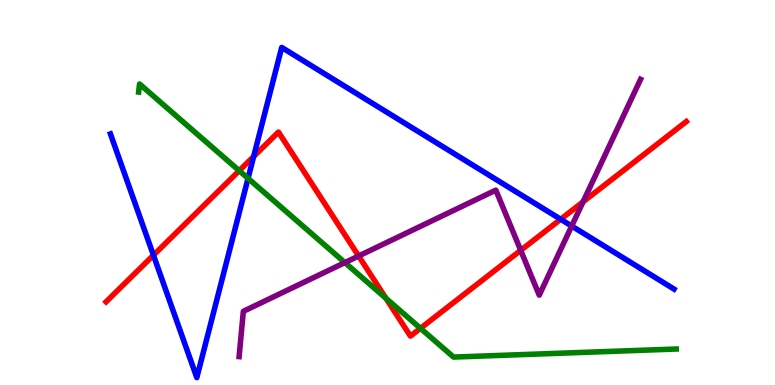[{'lines': ['blue', 'red'], 'intersections': [{'x': 1.98, 'y': 3.37}, {'x': 3.27, 'y': 5.94}, {'x': 7.23, 'y': 4.3}]}, {'lines': ['green', 'red'], 'intersections': [{'x': 3.09, 'y': 5.57}, {'x': 4.98, 'y': 2.25}, {'x': 5.43, 'y': 1.47}]}, {'lines': ['purple', 'red'], 'intersections': [{'x': 4.63, 'y': 3.35}, {'x': 6.72, 'y': 3.5}, {'x': 7.52, 'y': 4.76}]}, {'lines': ['blue', 'green'], 'intersections': [{'x': 3.2, 'y': 5.37}]}, {'lines': ['blue', 'purple'], 'intersections': [{'x': 7.38, 'y': 4.13}]}, {'lines': ['green', 'purple'], 'intersections': [{'x': 4.45, 'y': 3.18}]}]